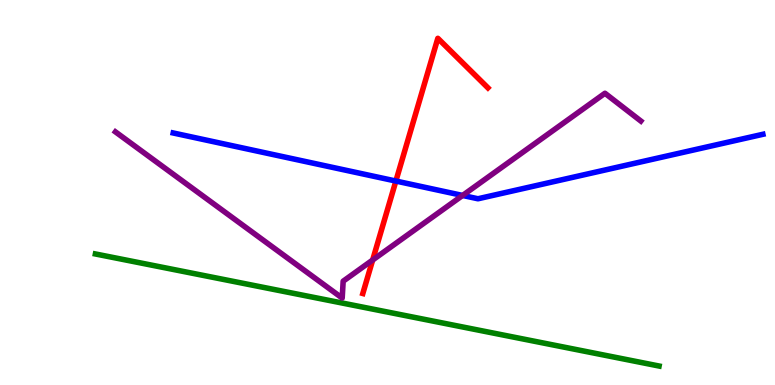[{'lines': ['blue', 'red'], 'intersections': [{'x': 5.11, 'y': 5.3}]}, {'lines': ['green', 'red'], 'intersections': []}, {'lines': ['purple', 'red'], 'intersections': [{'x': 4.81, 'y': 3.25}]}, {'lines': ['blue', 'green'], 'intersections': []}, {'lines': ['blue', 'purple'], 'intersections': [{'x': 5.97, 'y': 4.92}]}, {'lines': ['green', 'purple'], 'intersections': []}]